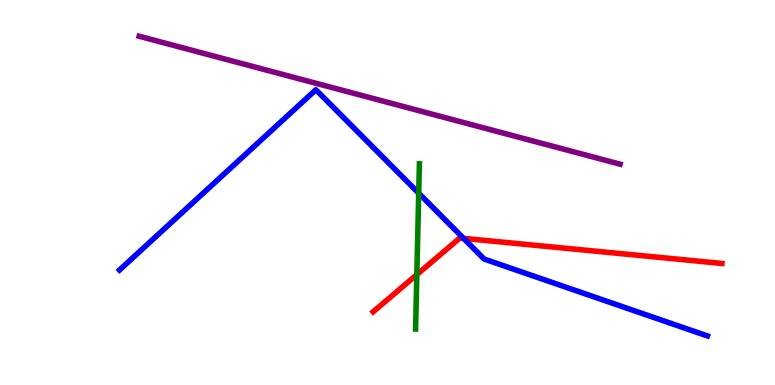[{'lines': ['blue', 'red'], 'intersections': [{'x': 5.98, 'y': 3.81}]}, {'lines': ['green', 'red'], 'intersections': [{'x': 5.38, 'y': 2.87}]}, {'lines': ['purple', 'red'], 'intersections': []}, {'lines': ['blue', 'green'], 'intersections': [{'x': 5.4, 'y': 4.98}]}, {'lines': ['blue', 'purple'], 'intersections': []}, {'lines': ['green', 'purple'], 'intersections': []}]